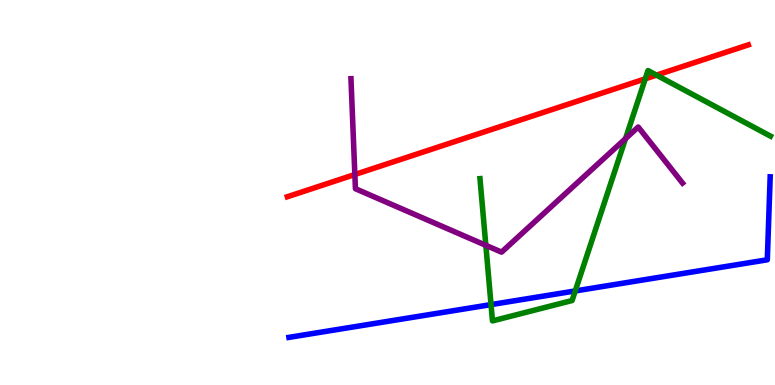[{'lines': ['blue', 'red'], 'intersections': []}, {'lines': ['green', 'red'], 'intersections': [{'x': 8.33, 'y': 7.95}, {'x': 8.47, 'y': 8.05}]}, {'lines': ['purple', 'red'], 'intersections': [{'x': 4.58, 'y': 5.47}]}, {'lines': ['blue', 'green'], 'intersections': [{'x': 6.34, 'y': 2.09}, {'x': 7.42, 'y': 2.44}]}, {'lines': ['blue', 'purple'], 'intersections': []}, {'lines': ['green', 'purple'], 'intersections': [{'x': 6.27, 'y': 3.63}, {'x': 8.07, 'y': 6.4}]}]